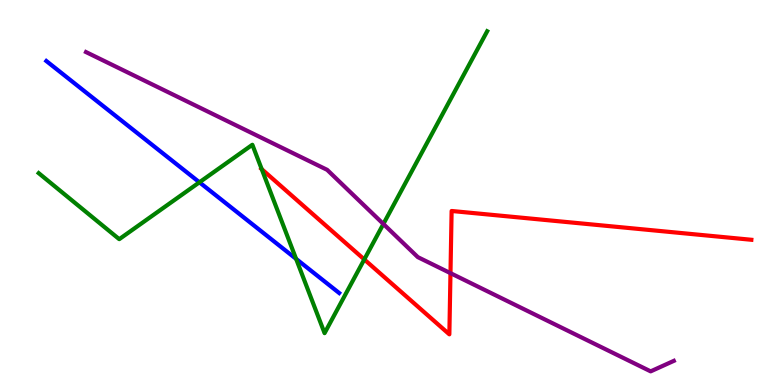[{'lines': ['blue', 'red'], 'intersections': []}, {'lines': ['green', 'red'], 'intersections': [{'x': 3.38, 'y': 5.61}, {'x': 4.7, 'y': 3.26}]}, {'lines': ['purple', 'red'], 'intersections': [{'x': 5.81, 'y': 2.91}]}, {'lines': ['blue', 'green'], 'intersections': [{'x': 2.57, 'y': 5.26}, {'x': 3.82, 'y': 3.28}]}, {'lines': ['blue', 'purple'], 'intersections': []}, {'lines': ['green', 'purple'], 'intersections': [{'x': 4.95, 'y': 4.18}]}]